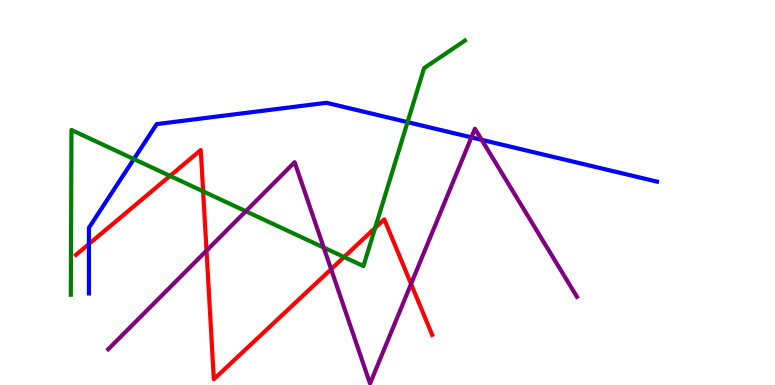[{'lines': ['blue', 'red'], 'intersections': [{'x': 1.15, 'y': 3.66}]}, {'lines': ['green', 'red'], 'intersections': [{'x': 2.19, 'y': 5.43}, {'x': 2.62, 'y': 5.03}, {'x': 4.44, 'y': 3.32}, {'x': 4.84, 'y': 4.08}]}, {'lines': ['purple', 'red'], 'intersections': [{'x': 2.66, 'y': 3.49}, {'x': 4.27, 'y': 3.01}, {'x': 5.3, 'y': 2.62}]}, {'lines': ['blue', 'green'], 'intersections': [{'x': 1.73, 'y': 5.87}, {'x': 5.26, 'y': 6.83}]}, {'lines': ['blue', 'purple'], 'intersections': [{'x': 6.08, 'y': 6.43}, {'x': 6.22, 'y': 6.37}]}, {'lines': ['green', 'purple'], 'intersections': [{'x': 3.17, 'y': 4.51}, {'x': 4.18, 'y': 3.57}]}]